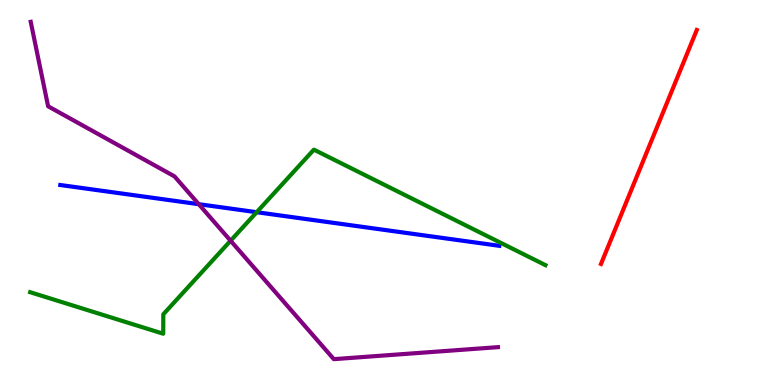[{'lines': ['blue', 'red'], 'intersections': []}, {'lines': ['green', 'red'], 'intersections': []}, {'lines': ['purple', 'red'], 'intersections': []}, {'lines': ['blue', 'green'], 'intersections': [{'x': 3.31, 'y': 4.49}]}, {'lines': ['blue', 'purple'], 'intersections': [{'x': 2.56, 'y': 4.7}]}, {'lines': ['green', 'purple'], 'intersections': [{'x': 2.98, 'y': 3.75}]}]